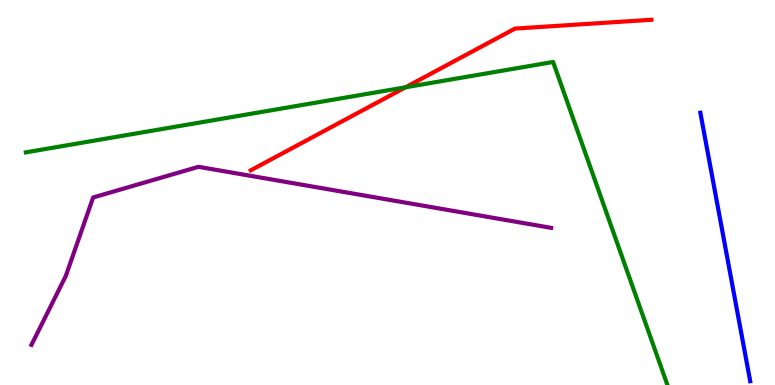[{'lines': ['blue', 'red'], 'intersections': []}, {'lines': ['green', 'red'], 'intersections': [{'x': 5.23, 'y': 7.73}]}, {'lines': ['purple', 'red'], 'intersections': []}, {'lines': ['blue', 'green'], 'intersections': []}, {'lines': ['blue', 'purple'], 'intersections': []}, {'lines': ['green', 'purple'], 'intersections': []}]